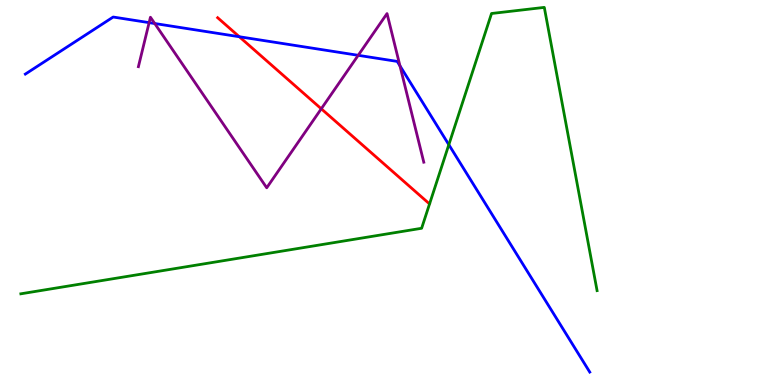[{'lines': ['blue', 'red'], 'intersections': [{'x': 3.09, 'y': 9.05}]}, {'lines': ['green', 'red'], 'intersections': []}, {'lines': ['purple', 'red'], 'intersections': [{'x': 4.15, 'y': 7.17}]}, {'lines': ['blue', 'green'], 'intersections': [{'x': 5.79, 'y': 6.24}]}, {'lines': ['blue', 'purple'], 'intersections': [{'x': 1.92, 'y': 9.41}, {'x': 2.0, 'y': 9.39}, {'x': 4.62, 'y': 8.56}, {'x': 5.16, 'y': 8.29}]}, {'lines': ['green', 'purple'], 'intersections': []}]